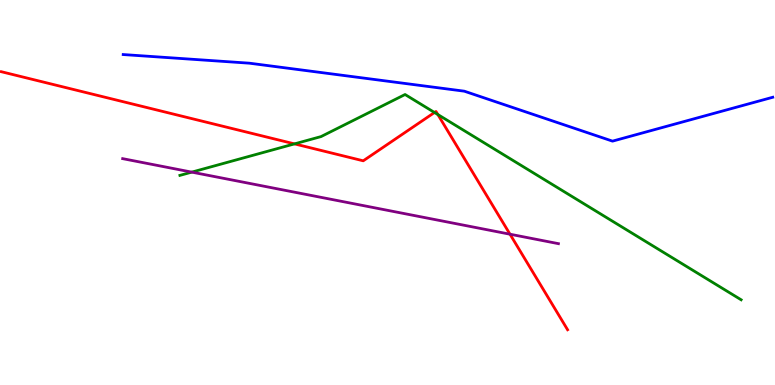[{'lines': ['blue', 'red'], 'intersections': []}, {'lines': ['green', 'red'], 'intersections': [{'x': 3.8, 'y': 6.26}, {'x': 5.61, 'y': 7.08}, {'x': 5.65, 'y': 7.03}]}, {'lines': ['purple', 'red'], 'intersections': [{'x': 6.58, 'y': 3.92}]}, {'lines': ['blue', 'green'], 'intersections': []}, {'lines': ['blue', 'purple'], 'intersections': []}, {'lines': ['green', 'purple'], 'intersections': [{'x': 2.47, 'y': 5.53}]}]